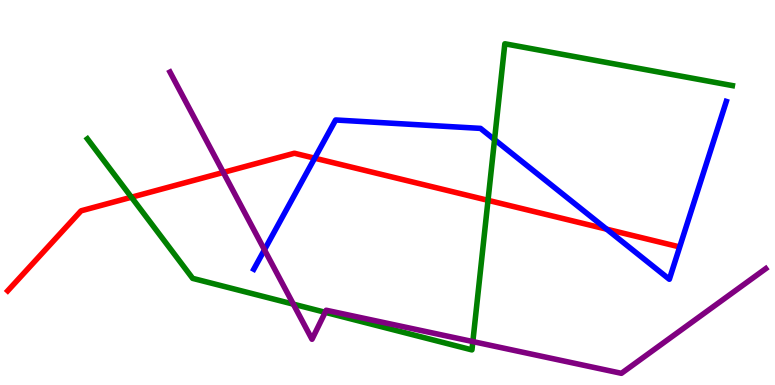[{'lines': ['blue', 'red'], 'intersections': [{'x': 4.06, 'y': 5.89}, {'x': 7.83, 'y': 4.05}]}, {'lines': ['green', 'red'], 'intersections': [{'x': 1.7, 'y': 4.88}, {'x': 6.3, 'y': 4.8}]}, {'lines': ['purple', 'red'], 'intersections': [{'x': 2.88, 'y': 5.52}]}, {'lines': ['blue', 'green'], 'intersections': [{'x': 6.38, 'y': 6.37}]}, {'lines': ['blue', 'purple'], 'intersections': [{'x': 3.41, 'y': 3.51}]}, {'lines': ['green', 'purple'], 'intersections': [{'x': 3.79, 'y': 2.1}, {'x': 4.2, 'y': 1.89}, {'x': 6.1, 'y': 1.13}]}]